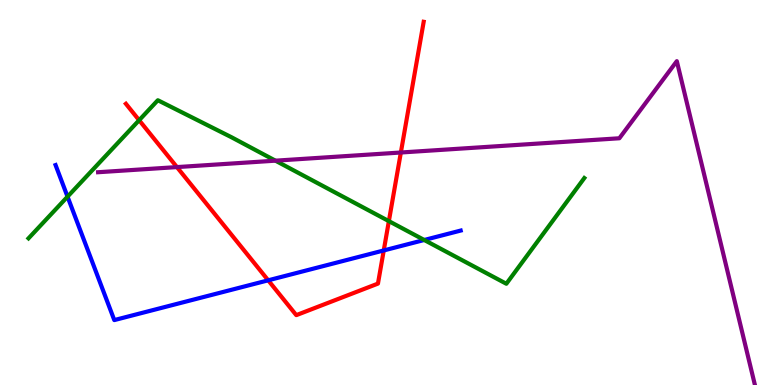[{'lines': ['blue', 'red'], 'intersections': [{'x': 3.46, 'y': 2.72}, {'x': 4.95, 'y': 3.49}]}, {'lines': ['green', 'red'], 'intersections': [{'x': 1.8, 'y': 6.88}, {'x': 5.02, 'y': 4.26}]}, {'lines': ['purple', 'red'], 'intersections': [{'x': 2.28, 'y': 5.66}, {'x': 5.17, 'y': 6.04}]}, {'lines': ['blue', 'green'], 'intersections': [{'x': 0.871, 'y': 4.89}, {'x': 5.47, 'y': 3.77}]}, {'lines': ['blue', 'purple'], 'intersections': []}, {'lines': ['green', 'purple'], 'intersections': [{'x': 3.55, 'y': 5.83}]}]